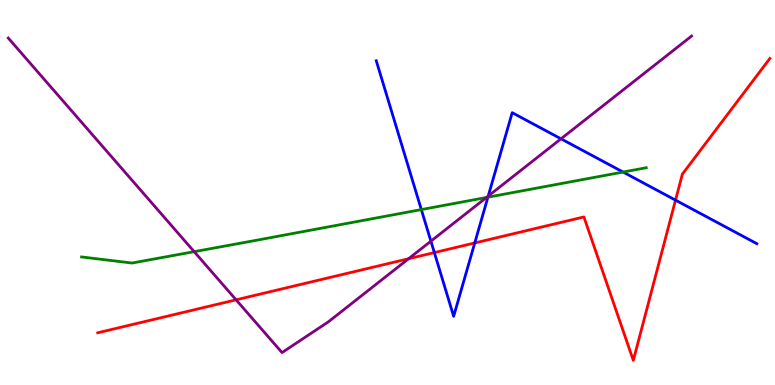[{'lines': ['blue', 'red'], 'intersections': [{'x': 5.6, 'y': 3.44}, {'x': 6.13, 'y': 3.69}, {'x': 8.72, 'y': 4.8}]}, {'lines': ['green', 'red'], 'intersections': []}, {'lines': ['purple', 'red'], 'intersections': [{'x': 3.05, 'y': 2.21}, {'x': 5.27, 'y': 3.28}]}, {'lines': ['blue', 'green'], 'intersections': [{'x': 5.44, 'y': 4.56}, {'x': 6.3, 'y': 4.88}, {'x': 8.04, 'y': 5.53}]}, {'lines': ['blue', 'purple'], 'intersections': [{'x': 5.56, 'y': 3.74}, {'x': 6.3, 'y': 4.91}, {'x': 7.24, 'y': 6.39}]}, {'lines': ['green', 'purple'], 'intersections': [{'x': 2.51, 'y': 3.46}, {'x': 6.28, 'y': 4.87}]}]